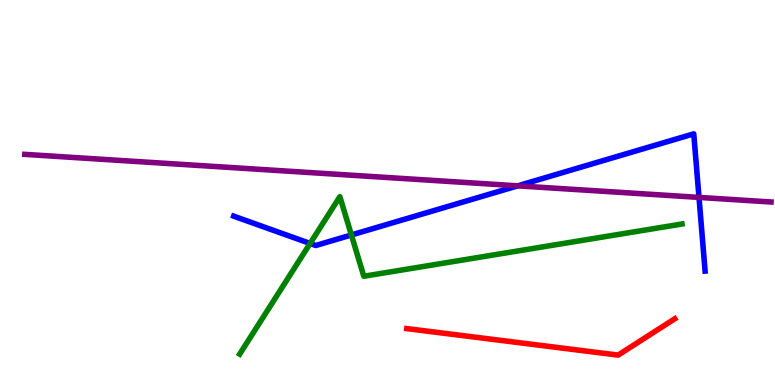[{'lines': ['blue', 'red'], 'intersections': []}, {'lines': ['green', 'red'], 'intersections': []}, {'lines': ['purple', 'red'], 'intersections': []}, {'lines': ['blue', 'green'], 'intersections': [{'x': 4.0, 'y': 3.68}, {'x': 4.53, 'y': 3.9}]}, {'lines': ['blue', 'purple'], 'intersections': [{'x': 6.68, 'y': 5.17}, {'x': 9.02, 'y': 4.87}]}, {'lines': ['green', 'purple'], 'intersections': []}]